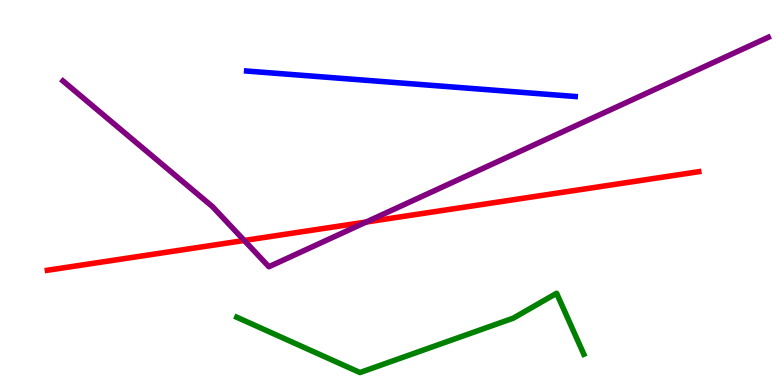[{'lines': ['blue', 'red'], 'intersections': []}, {'lines': ['green', 'red'], 'intersections': []}, {'lines': ['purple', 'red'], 'intersections': [{'x': 3.15, 'y': 3.75}, {'x': 4.73, 'y': 4.23}]}, {'lines': ['blue', 'green'], 'intersections': []}, {'lines': ['blue', 'purple'], 'intersections': []}, {'lines': ['green', 'purple'], 'intersections': []}]